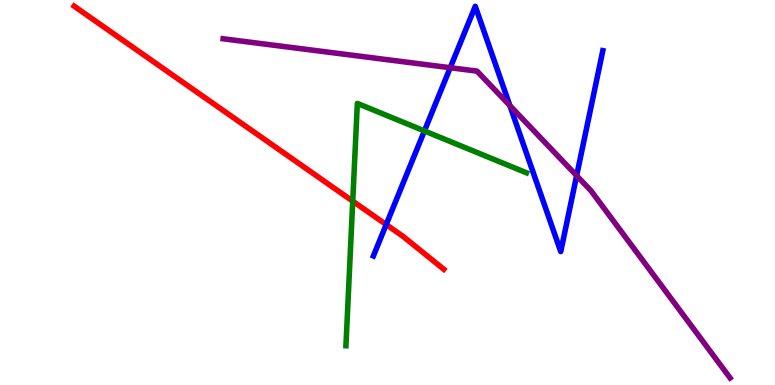[{'lines': ['blue', 'red'], 'intersections': [{'x': 4.98, 'y': 4.17}]}, {'lines': ['green', 'red'], 'intersections': [{'x': 4.55, 'y': 4.78}]}, {'lines': ['purple', 'red'], 'intersections': []}, {'lines': ['blue', 'green'], 'intersections': [{'x': 5.48, 'y': 6.6}]}, {'lines': ['blue', 'purple'], 'intersections': [{'x': 5.81, 'y': 8.24}, {'x': 6.58, 'y': 7.26}, {'x': 7.44, 'y': 5.44}]}, {'lines': ['green', 'purple'], 'intersections': []}]